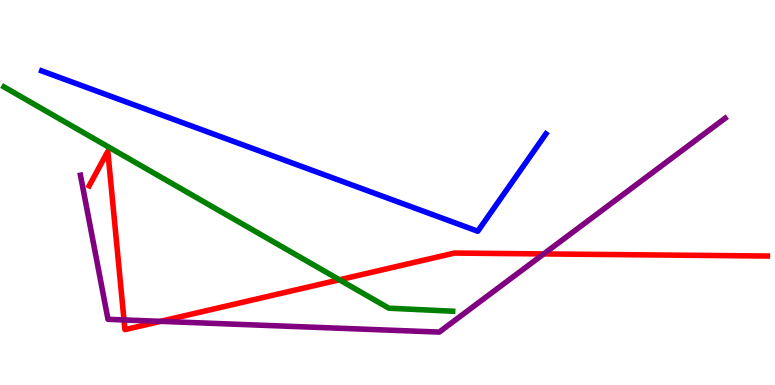[{'lines': ['blue', 'red'], 'intersections': []}, {'lines': ['green', 'red'], 'intersections': [{'x': 4.38, 'y': 2.73}]}, {'lines': ['purple', 'red'], 'intersections': [{'x': 1.6, 'y': 1.69}, {'x': 2.07, 'y': 1.65}, {'x': 7.02, 'y': 3.4}]}, {'lines': ['blue', 'green'], 'intersections': []}, {'lines': ['blue', 'purple'], 'intersections': []}, {'lines': ['green', 'purple'], 'intersections': []}]